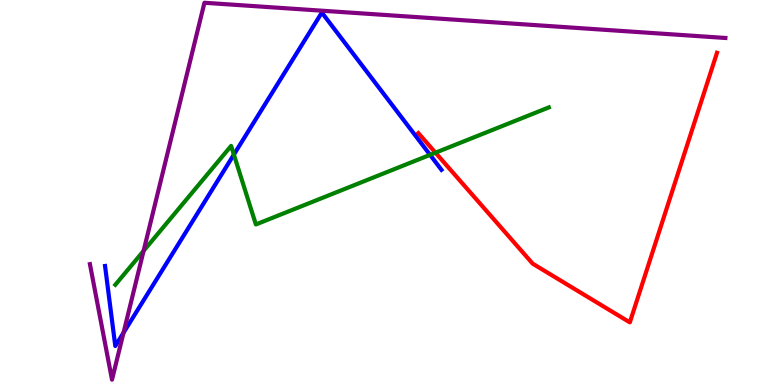[{'lines': ['blue', 'red'], 'intersections': []}, {'lines': ['green', 'red'], 'intersections': [{'x': 5.62, 'y': 6.03}]}, {'lines': ['purple', 'red'], 'intersections': []}, {'lines': ['blue', 'green'], 'intersections': [{'x': 3.02, 'y': 5.98}, {'x': 5.55, 'y': 5.98}]}, {'lines': ['blue', 'purple'], 'intersections': [{'x': 1.59, 'y': 1.36}]}, {'lines': ['green', 'purple'], 'intersections': [{'x': 1.85, 'y': 3.48}]}]